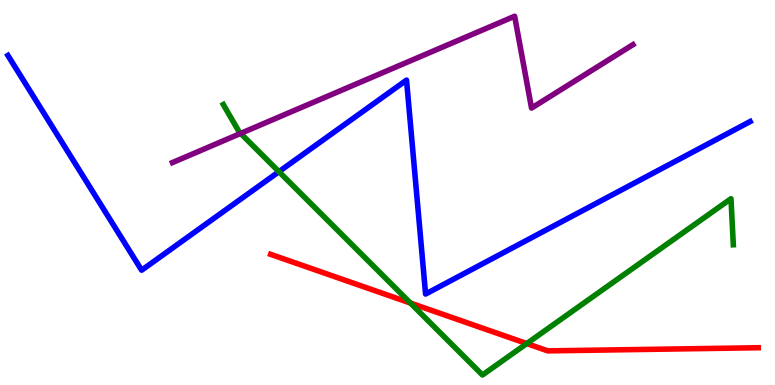[{'lines': ['blue', 'red'], 'intersections': []}, {'lines': ['green', 'red'], 'intersections': [{'x': 5.3, 'y': 2.13}, {'x': 6.8, 'y': 1.08}]}, {'lines': ['purple', 'red'], 'intersections': []}, {'lines': ['blue', 'green'], 'intersections': [{'x': 3.6, 'y': 5.54}]}, {'lines': ['blue', 'purple'], 'intersections': []}, {'lines': ['green', 'purple'], 'intersections': [{'x': 3.1, 'y': 6.53}]}]